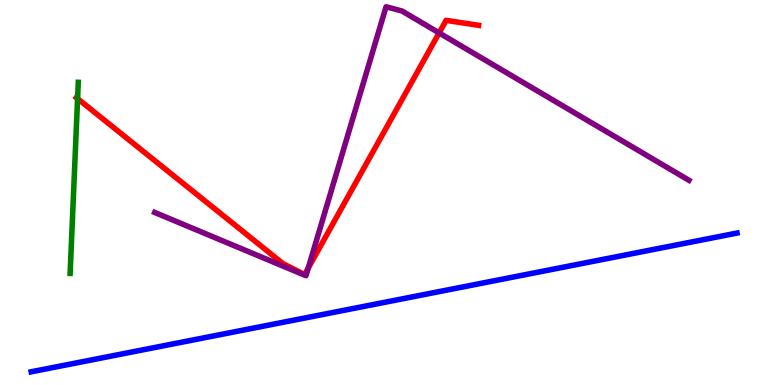[{'lines': ['blue', 'red'], 'intersections': []}, {'lines': ['green', 'red'], 'intersections': [{'x': 1.0, 'y': 7.44}]}, {'lines': ['purple', 'red'], 'intersections': [{'x': 3.98, 'y': 3.04}, {'x': 5.67, 'y': 9.15}]}, {'lines': ['blue', 'green'], 'intersections': []}, {'lines': ['blue', 'purple'], 'intersections': []}, {'lines': ['green', 'purple'], 'intersections': []}]